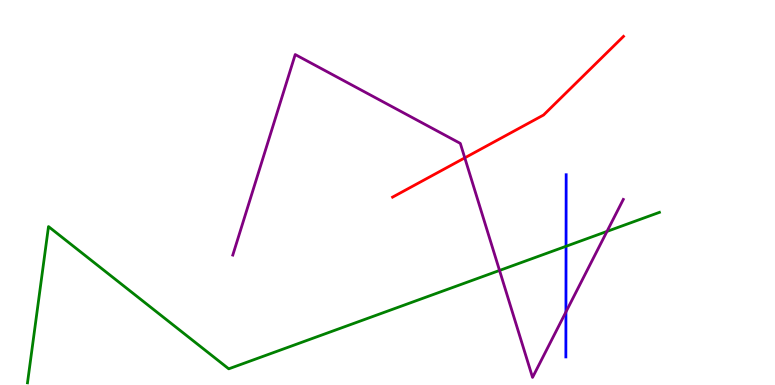[{'lines': ['blue', 'red'], 'intersections': []}, {'lines': ['green', 'red'], 'intersections': []}, {'lines': ['purple', 'red'], 'intersections': [{'x': 6.0, 'y': 5.9}]}, {'lines': ['blue', 'green'], 'intersections': [{'x': 7.3, 'y': 3.6}]}, {'lines': ['blue', 'purple'], 'intersections': [{'x': 7.3, 'y': 1.9}]}, {'lines': ['green', 'purple'], 'intersections': [{'x': 6.45, 'y': 2.98}, {'x': 7.83, 'y': 3.99}]}]